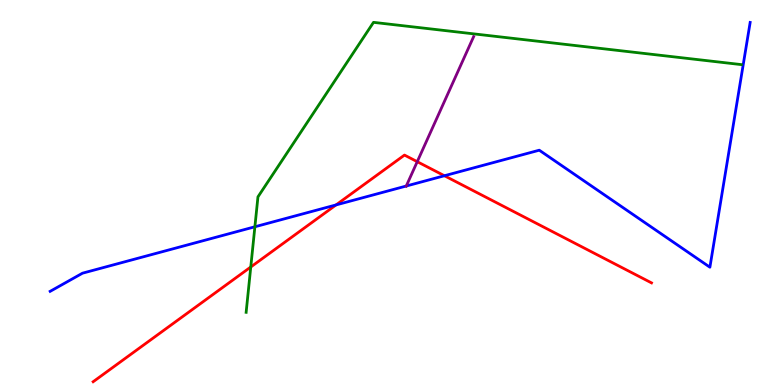[{'lines': ['blue', 'red'], 'intersections': [{'x': 4.34, 'y': 4.68}, {'x': 5.73, 'y': 5.44}]}, {'lines': ['green', 'red'], 'intersections': [{'x': 3.24, 'y': 3.07}]}, {'lines': ['purple', 'red'], 'intersections': [{'x': 5.38, 'y': 5.8}]}, {'lines': ['blue', 'green'], 'intersections': [{'x': 3.29, 'y': 4.11}]}, {'lines': ['blue', 'purple'], 'intersections': [{'x': 5.24, 'y': 5.17}]}, {'lines': ['green', 'purple'], 'intersections': []}]